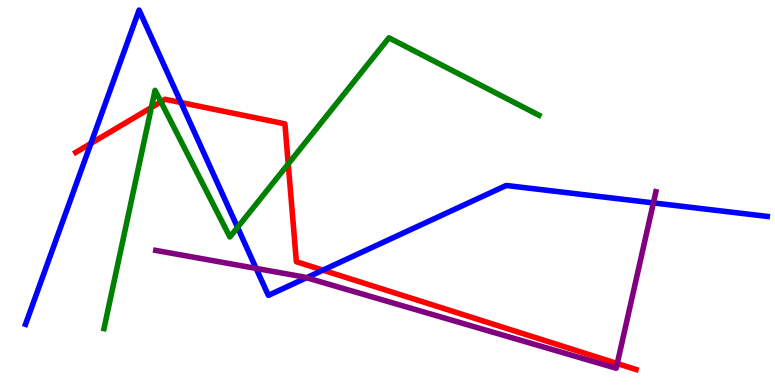[{'lines': ['blue', 'red'], 'intersections': [{'x': 1.17, 'y': 6.28}, {'x': 2.34, 'y': 7.34}, {'x': 4.17, 'y': 2.98}]}, {'lines': ['green', 'red'], 'intersections': [{'x': 1.95, 'y': 7.21}, {'x': 2.08, 'y': 7.36}, {'x': 3.72, 'y': 5.74}]}, {'lines': ['purple', 'red'], 'intersections': [{'x': 7.96, 'y': 0.558}]}, {'lines': ['blue', 'green'], 'intersections': [{'x': 3.07, 'y': 4.09}]}, {'lines': ['blue', 'purple'], 'intersections': [{'x': 3.31, 'y': 3.03}, {'x': 3.96, 'y': 2.79}, {'x': 8.43, 'y': 4.73}]}, {'lines': ['green', 'purple'], 'intersections': []}]